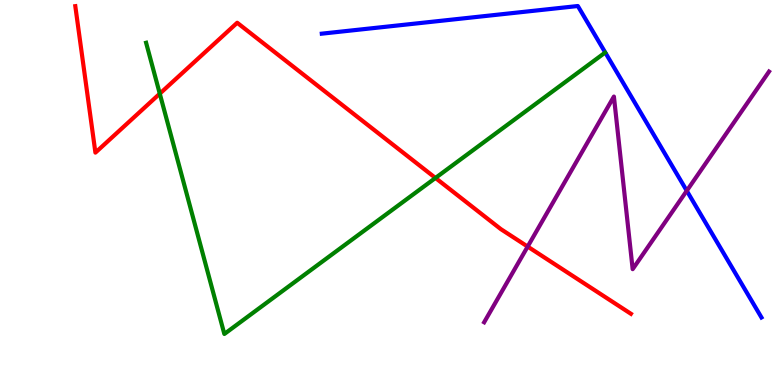[{'lines': ['blue', 'red'], 'intersections': []}, {'lines': ['green', 'red'], 'intersections': [{'x': 2.06, 'y': 7.57}, {'x': 5.62, 'y': 5.38}]}, {'lines': ['purple', 'red'], 'intersections': [{'x': 6.81, 'y': 3.6}]}, {'lines': ['blue', 'green'], 'intersections': []}, {'lines': ['blue', 'purple'], 'intersections': [{'x': 8.86, 'y': 5.04}]}, {'lines': ['green', 'purple'], 'intersections': []}]